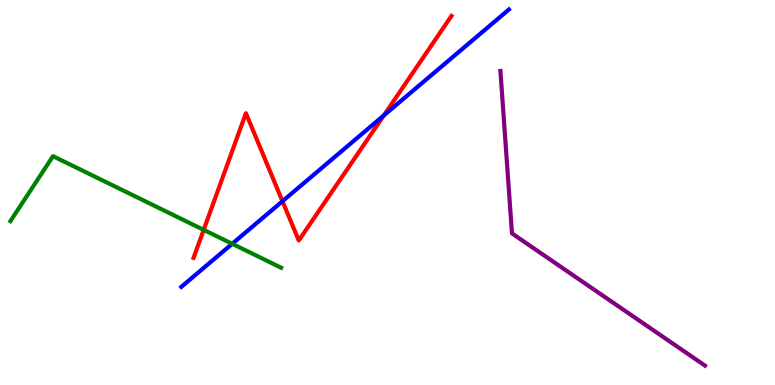[{'lines': ['blue', 'red'], 'intersections': [{'x': 3.64, 'y': 4.77}, {'x': 4.95, 'y': 7.0}]}, {'lines': ['green', 'red'], 'intersections': [{'x': 2.63, 'y': 4.03}]}, {'lines': ['purple', 'red'], 'intersections': []}, {'lines': ['blue', 'green'], 'intersections': [{'x': 3.0, 'y': 3.67}]}, {'lines': ['blue', 'purple'], 'intersections': []}, {'lines': ['green', 'purple'], 'intersections': []}]